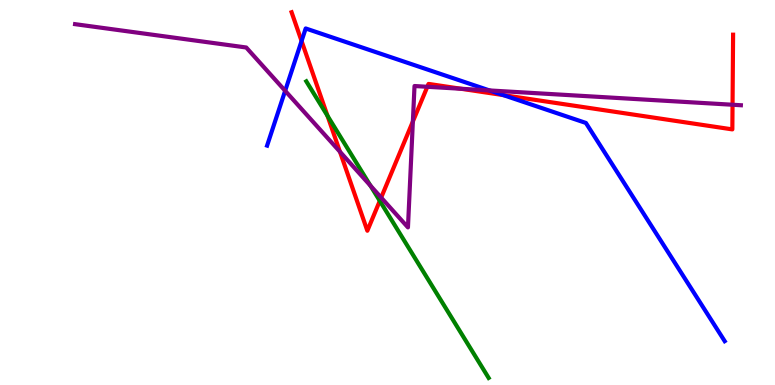[{'lines': ['blue', 'red'], 'intersections': [{'x': 3.89, 'y': 8.93}, {'x': 6.49, 'y': 7.53}]}, {'lines': ['green', 'red'], 'intersections': [{'x': 4.23, 'y': 6.99}, {'x': 4.9, 'y': 4.78}]}, {'lines': ['purple', 'red'], 'intersections': [{'x': 4.39, 'y': 6.06}, {'x': 4.92, 'y': 4.87}, {'x': 5.33, 'y': 6.84}, {'x': 5.51, 'y': 7.75}, {'x': 5.95, 'y': 7.69}, {'x': 9.45, 'y': 7.28}]}, {'lines': ['blue', 'green'], 'intersections': []}, {'lines': ['blue', 'purple'], 'intersections': [{'x': 3.68, 'y': 7.64}, {'x': 6.32, 'y': 7.65}]}, {'lines': ['green', 'purple'], 'intersections': [{'x': 4.78, 'y': 5.18}]}]